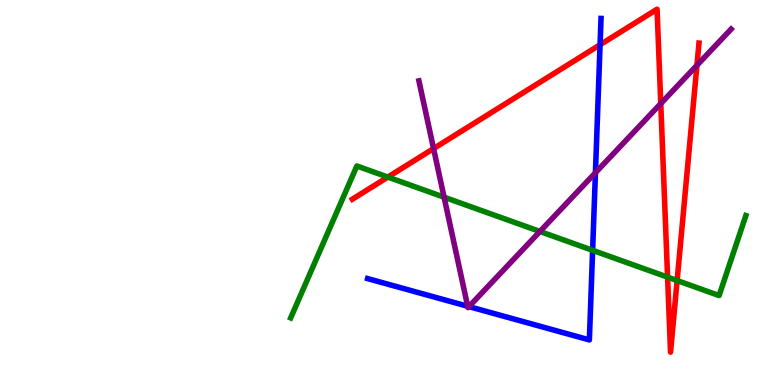[{'lines': ['blue', 'red'], 'intersections': [{'x': 7.74, 'y': 8.84}]}, {'lines': ['green', 'red'], 'intersections': [{'x': 5.0, 'y': 5.4}, {'x': 8.61, 'y': 2.8}, {'x': 8.74, 'y': 2.71}]}, {'lines': ['purple', 'red'], 'intersections': [{'x': 5.59, 'y': 6.14}, {'x': 8.53, 'y': 7.31}, {'x': 8.99, 'y': 8.3}]}, {'lines': ['blue', 'green'], 'intersections': [{'x': 7.65, 'y': 3.5}]}, {'lines': ['blue', 'purple'], 'intersections': [{'x': 6.03, 'y': 2.05}, {'x': 6.05, 'y': 2.04}, {'x': 7.68, 'y': 5.51}]}, {'lines': ['green', 'purple'], 'intersections': [{'x': 5.73, 'y': 4.88}, {'x': 6.97, 'y': 3.99}]}]